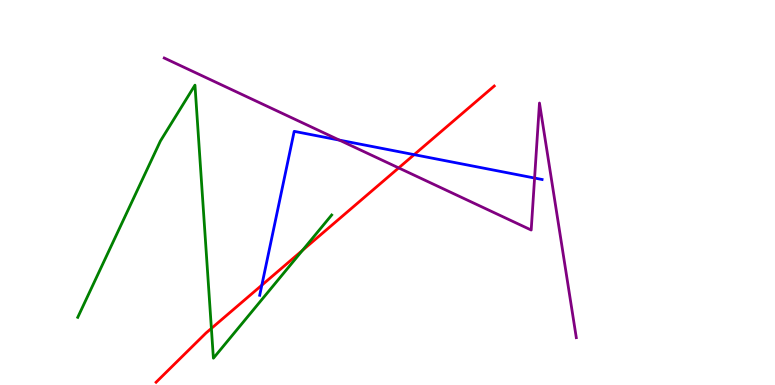[{'lines': ['blue', 'red'], 'intersections': [{'x': 3.38, 'y': 2.59}, {'x': 5.34, 'y': 5.98}]}, {'lines': ['green', 'red'], 'intersections': [{'x': 2.73, 'y': 1.47}, {'x': 3.9, 'y': 3.5}]}, {'lines': ['purple', 'red'], 'intersections': [{'x': 5.14, 'y': 5.64}]}, {'lines': ['blue', 'green'], 'intersections': []}, {'lines': ['blue', 'purple'], 'intersections': [{'x': 4.38, 'y': 6.36}, {'x': 6.9, 'y': 5.38}]}, {'lines': ['green', 'purple'], 'intersections': []}]